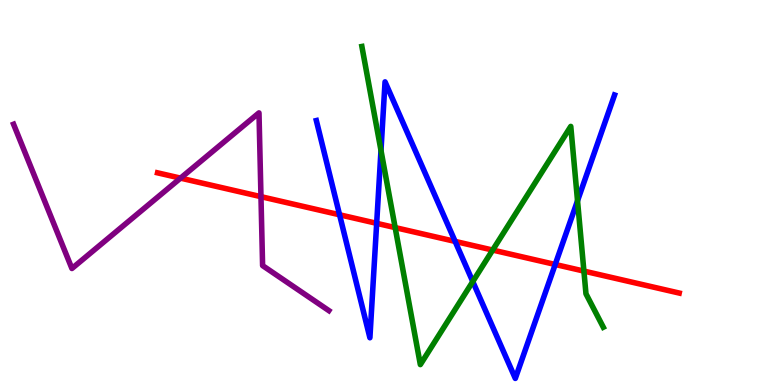[{'lines': ['blue', 'red'], 'intersections': [{'x': 4.38, 'y': 4.42}, {'x': 4.86, 'y': 4.2}, {'x': 5.87, 'y': 3.73}, {'x': 7.16, 'y': 3.13}]}, {'lines': ['green', 'red'], 'intersections': [{'x': 5.1, 'y': 4.09}, {'x': 6.36, 'y': 3.5}, {'x': 7.53, 'y': 2.96}]}, {'lines': ['purple', 'red'], 'intersections': [{'x': 2.33, 'y': 5.37}, {'x': 3.37, 'y': 4.89}]}, {'lines': ['blue', 'green'], 'intersections': [{'x': 4.92, 'y': 6.09}, {'x': 6.1, 'y': 2.69}, {'x': 7.45, 'y': 4.79}]}, {'lines': ['blue', 'purple'], 'intersections': []}, {'lines': ['green', 'purple'], 'intersections': []}]